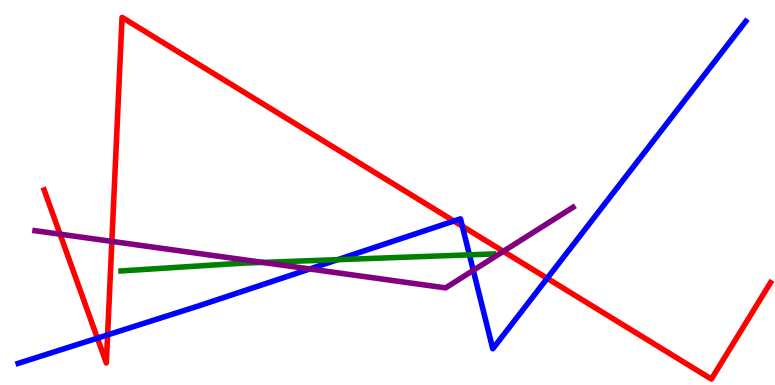[{'lines': ['blue', 'red'], 'intersections': [{'x': 1.26, 'y': 1.22}, {'x': 1.39, 'y': 1.3}, {'x': 5.86, 'y': 4.26}, {'x': 5.97, 'y': 4.12}, {'x': 7.06, 'y': 2.77}]}, {'lines': ['green', 'red'], 'intersections': []}, {'lines': ['purple', 'red'], 'intersections': [{'x': 0.775, 'y': 3.92}, {'x': 1.44, 'y': 3.73}, {'x': 6.49, 'y': 3.47}]}, {'lines': ['blue', 'green'], 'intersections': [{'x': 4.36, 'y': 3.26}, {'x': 6.06, 'y': 3.38}]}, {'lines': ['blue', 'purple'], 'intersections': [{'x': 4.0, 'y': 3.01}, {'x': 6.11, 'y': 2.98}]}, {'lines': ['green', 'purple'], 'intersections': [{'x': 3.39, 'y': 3.18}]}]